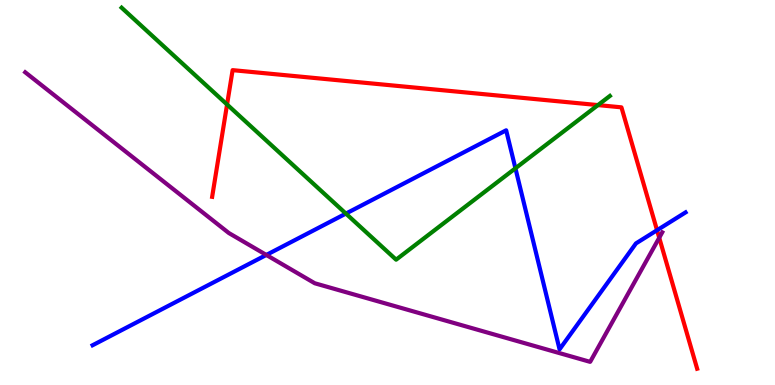[{'lines': ['blue', 'red'], 'intersections': [{'x': 8.48, 'y': 4.02}]}, {'lines': ['green', 'red'], 'intersections': [{'x': 2.93, 'y': 7.29}, {'x': 7.72, 'y': 7.27}]}, {'lines': ['purple', 'red'], 'intersections': [{'x': 8.51, 'y': 3.82}]}, {'lines': ['blue', 'green'], 'intersections': [{'x': 4.46, 'y': 4.45}, {'x': 6.65, 'y': 5.63}]}, {'lines': ['blue', 'purple'], 'intersections': [{'x': 3.44, 'y': 3.38}]}, {'lines': ['green', 'purple'], 'intersections': []}]